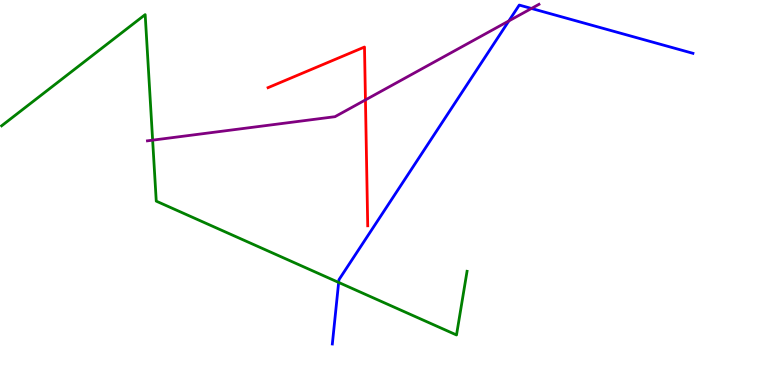[{'lines': ['blue', 'red'], 'intersections': []}, {'lines': ['green', 'red'], 'intersections': []}, {'lines': ['purple', 'red'], 'intersections': [{'x': 4.72, 'y': 7.41}]}, {'lines': ['blue', 'green'], 'intersections': [{'x': 4.37, 'y': 2.66}]}, {'lines': ['blue', 'purple'], 'intersections': [{'x': 6.57, 'y': 9.46}, {'x': 6.86, 'y': 9.78}]}, {'lines': ['green', 'purple'], 'intersections': [{'x': 1.97, 'y': 6.36}]}]